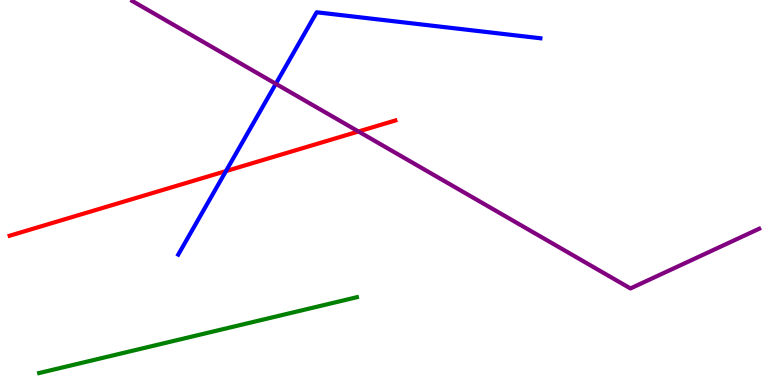[{'lines': ['blue', 'red'], 'intersections': [{'x': 2.92, 'y': 5.56}]}, {'lines': ['green', 'red'], 'intersections': []}, {'lines': ['purple', 'red'], 'intersections': [{'x': 4.63, 'y': 6.58}]}, {'lines': ['blue', 'green'], 'intersections': []}, {'lines': ['blue', 'purple'], 'intersections': [{'x': 3.56, 'y': 7.82}]}, {'lines': ['green', 'purple'], 'intersections': []}]